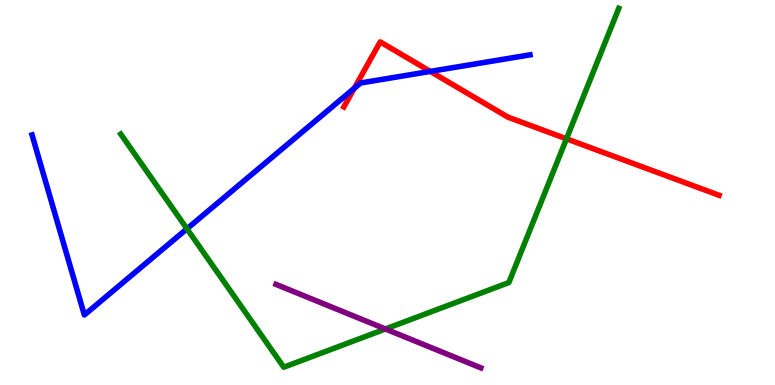[{'lines': ['blue', 'red'], 'intersections': [{'x': 4.57, 'y': 7.71}, {'x': 5.55, 'y': 8.15}]}, {'lines': ['green', 'red'], 'intersections': [{'x': 7.31, 'y': 6.39}]}, {'lines': ['purple', 'red'], 'intersections': []}, {'lines': ['blue', 'green'], 'intersections': [{'x': 2.41, 'y': 4.06}]}, {'lines': ['blue', 'purple'], 'intersections': []}, {'lines': ['green', 'purple'], 'intersections': [{'x': 4.97, 'y': 1.46}]}]